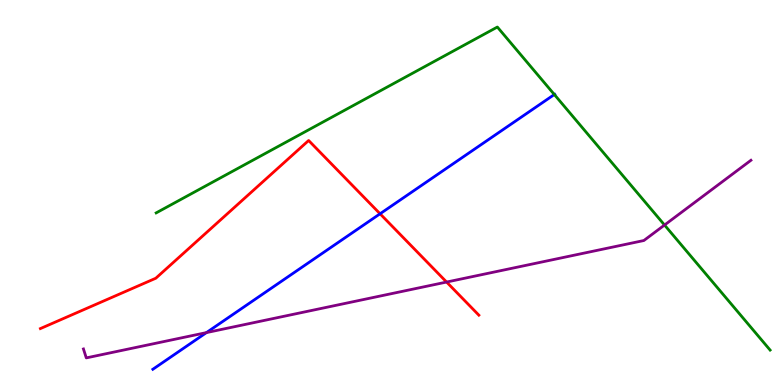[{'lines': ['blue', 'red'], 'intersections': [{'x': 4.9, 'y': 4.45}]}, {'lines': ['green', 'red'], 'intersections': []}, {'lines': ['purple', 'red'], 'intersections': [{'x': 5.76, 'y': 2.67}]}, {'lines': ['blue', 'green'], 'intersections': [{'x': 7.15, 'y': 7.54}]}, {'lines': ['blue', 'purple'], 'intersections': [{'x': 2.66, 'y': 1.36}]}, {'lines': ['green', 'purple'], 'intersections': [{'x': 8.57, 'y': 4.16}]}]